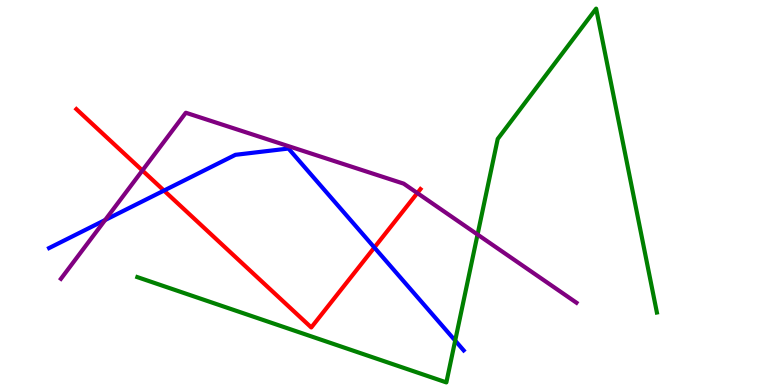[{'lines': ['blue', 'red'], 'intersections': [{'x': 2.12, 'y': 5.05}, {'x': 4.83, 'y': 3.57}]}, {'lines': ['green', 'red'], 'intersections': []}, {'lines': ['purple', 'red'], 'intersections': [{'x': 1.84, 'y': 5.57}, {'x': 5.38, 'y': 4.99}]}, {'lines': ['blue', 'green'], 'intersections': [{'x': 5.87, 'y': 1.15}]}, {'lines': ['blue', 'purple'], 'intersections': [{'x': 1.36, 'y': 4.29}]}, {'lines': ['green', 'purple'], 'intersections': [{'x': 6.16, 'y': 3.91}]}]